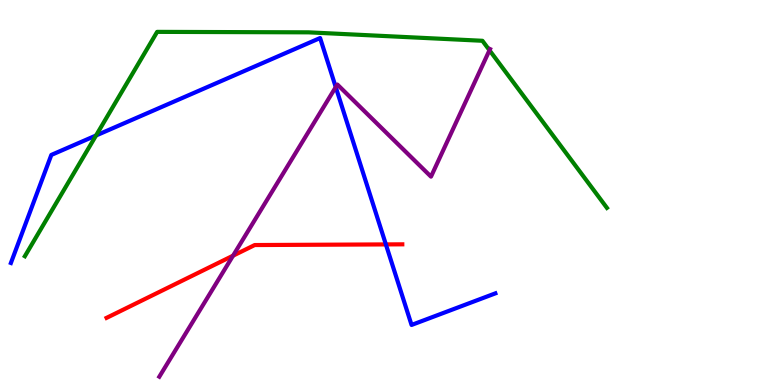[{'lines': ['blue', 'red'], 'intersections': [{'x': 4.98, 'y': 3.65}]}, {'lines': ['green', 'red'], 'intersections': []}, {'lines': ['purple', 'red'], 'intersections': [{'x': 3.01, 'y': 3.36}]}, {'lines': ['blue', 'green'], 'intersections': [{'x': 1.24, 'y': 6.48}]}, {'lines': ['blue', 'purple'], 'intersections': [{'x': 4.33, 'y': 7.74}]}, {'lines': ['green', 'purple'], 'intersections': [{'x': 6.32, 'y': 8.69}]}]